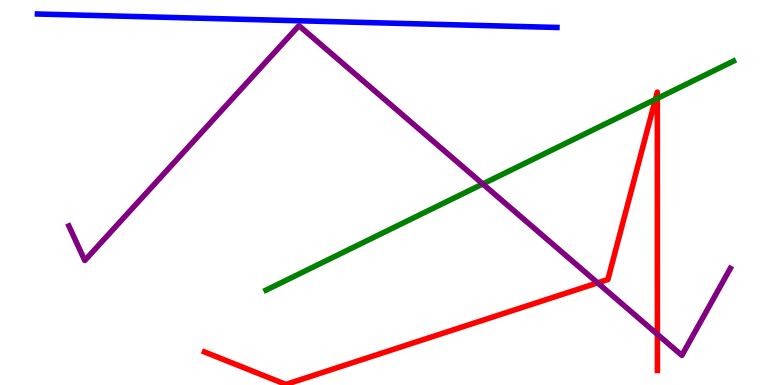[{'lines': ['blue', 'red'], 'intersections': []}, {'lines': ['green', 'red'], 'intersections': [{'x': 8.46, 'y': 7.42}, {'x': 8.48, 'y': 7.44}]}, {'lines': ['purple', 'red'], 'intersections': [{'x': 7.71, 'y': 2.65}, {'x': 8.48, 'y': 1.32}]}, {'lines': ['blue', 'green'], 'intersections': []}, {'lines': ['blue', 'purple'], 'intersections': []}, {'lines': ['green', 'purple'], 'intersections': [{'x': 6.23, 'y': 5.22}]}]